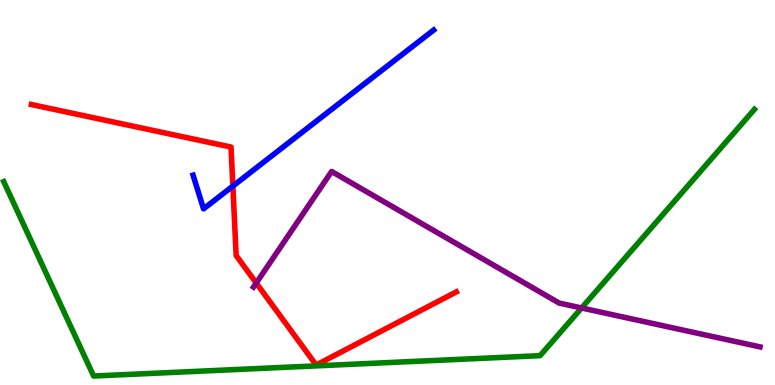[{'lines': ['blue', 'red'], 'intersections': [{'x': 3.0, 'y': 5.17}]}, {'lines': ['green', 'red'], 'intersections': []}, {'lines': ['purple', 'red'], 'intersections': [{'x': 3.31, 'y': 2.65}]}, {'lines': ['blue', 'green'], 'intersections': []}, {'lines': ['blue', 'purple'], 'intersections': []}, {'lines': ['green', 'purple'], 'intersections': [{'x': 7.5, 'y': 2.0}]}]